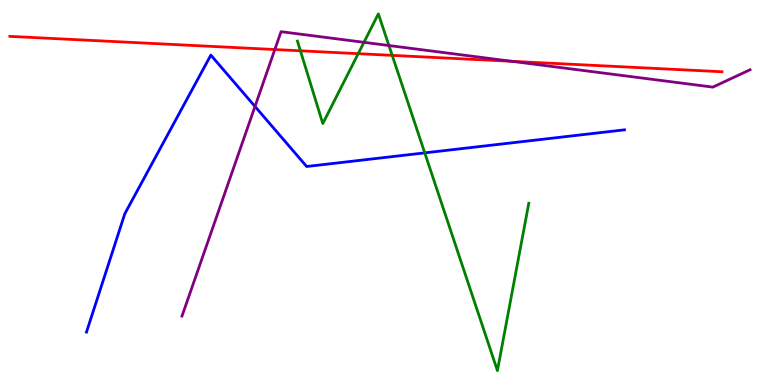[{'lines': ['blue', 'red'], 'intersections': []}, {'lines': ['green', 'red'], 'intersections': [{'x': 3.88, 'y': 8.68}, {'x': 4.62, 'y': 8.61}, {'x': 5.06, 'y': 8.56}]}, {'lines': ['purple', 'red'], 'intersections': [{'x': 3.55, 'y': 8.71}, {'x': 6.6, 'y': 8.41}]}, {'lines': ['blue', 'green'], 'intersections': [{'x': 5.48, 'y': 6.03}]}, {'lines': ['blue', 'purple'], 'intersections': [{'x': 3.29, 'y': 7.24}]}, {'lines': ['green', 'purple'], 'intersections': [{'x': 4.7, 'y': 8.9}, {'x': 5.02, 'y': 8.82}]}]